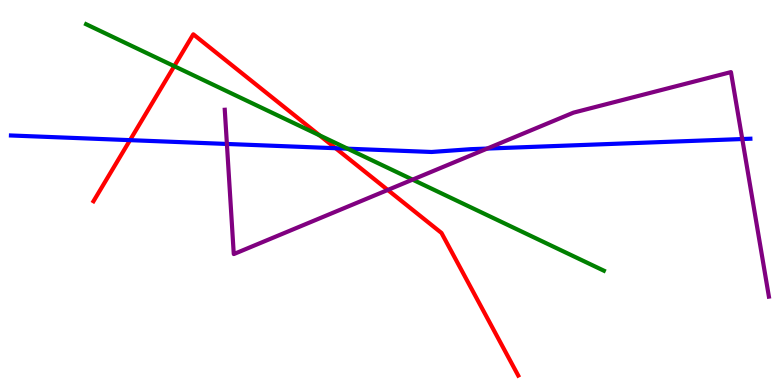[{'lines': ['blue', 'red'], 'intersections': [{'x': 1.68, 'y': 6.36}, {'x': 4.33, 'y': 6.15}]}, {'lines': ['green', 'red'], 'intersections': [{'x': 2.25, 'y': 8.28}, {'x': 4.12, 'y': 6.49}]}, {'lines': ['purple', 'red'], 'intersections': [{'x': 5.0, 'y': 5.07}]}, {'lines': ['blue', 'green'], 'intersections': [{'x': 4.49, 'y': 6.14}]}, {'lines': ['blue', 'purple'], 'intersections': [{'x': 2.93, 'y': 6.26}, {'x': 6.29, 'y': 6.14}, {'x': 9.58, 'y': 6.39}]}, {'lines': ['green', 'purple'], 'intersections': [{'x': 5.32, 'y': 5.33}]}]